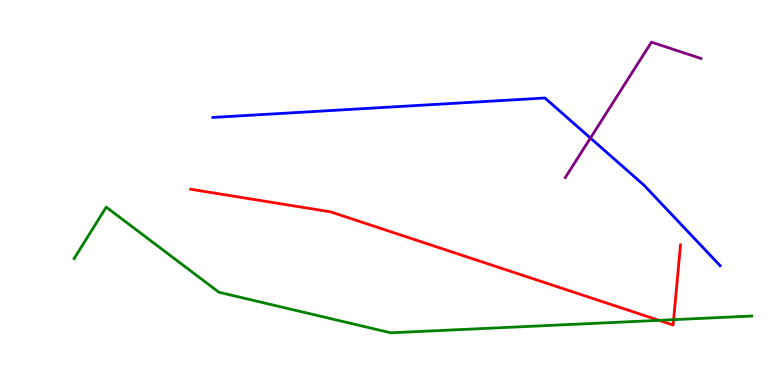[{'lines': ['blue', 'red'], 'intersections': []}, {'lines': ['green', 'red'], 'intersections': [{'x': 8.5, 'y': 1.68}, {'x': 8.69, 'y': 1.7}]}, {'lines': ['purple', 'red'], 'intersections': []}, {'lines': ['blue', 'green'], 'intersections': []}, {'lines': ['blue', 'purple'], 'intersections': [{'x': 7.62, 'y': 6.41}]}, {'lines': ['green', 'purple'], 'intersections': []}]